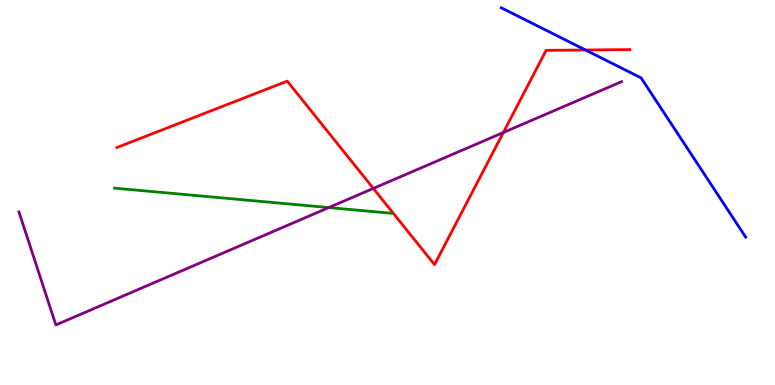[{'lines': ['blue', 'red'], 'intersections': [{'x': 7.55, 'y': 8.7}]}, {'lines': ['green', 'red'], 'intersections': []}, {'lines': ['purple', 'red'], 'intersections': [{'x': 4.82, 'y': 5.11}, {'x': 6.49, 'y': 6.56}]}, {'lines': ['blue', 'green'], 'intersections': []}, {'lines': ['blue', 'purple'], 'intersections': []}, {'lines': ['green', 'purple'], 'intersections': [{'x': 4.24, 'y': 4.61}]}]